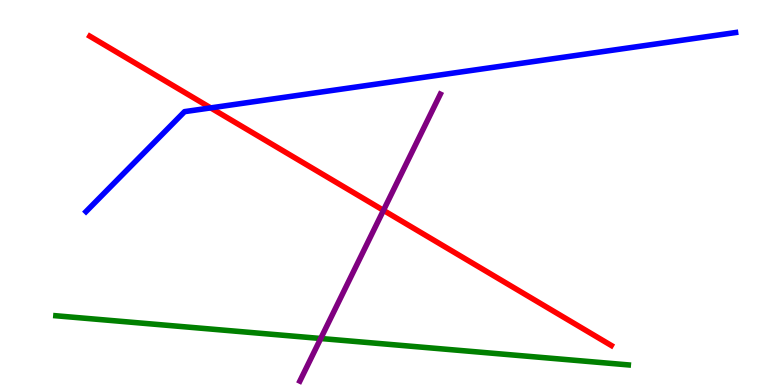[{'lines': ['blue', 'red'], 'intersections': [{'x': 2.72, 'y': 7.2}]}, {'lines': ['green', 'red'], 'intersections': []}, {'lines': ['purple', 'red'], 'intersections': [{'x': 4.95, 'y': 4.54}]}, {'lines': ['blue', 'green'], 'intersections': []}, {'lines': ['blue', 'purple'], 'intersections': []}, {'lines': ['green', 'purple'], 'intersections': [{'x': 4.14, 'y': 1.21}]}]